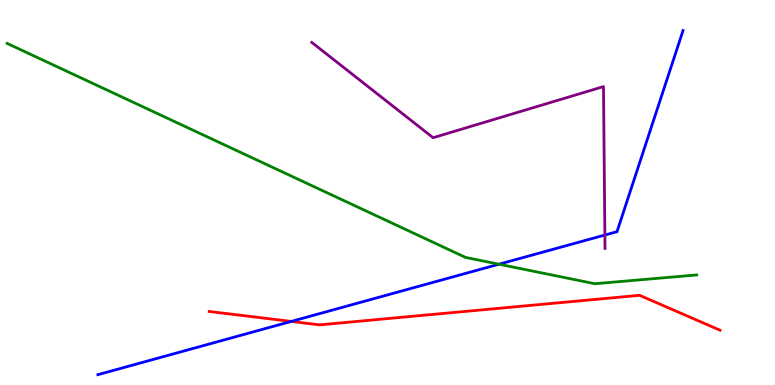[{'lines': ['blue', 'red'], 'intersections': [{'x': 3.76, 'y': 1.65}]}, {'lines': ['green', 'red'], 'intersections': []}, {'lines': ['purple', 'red'], 'intersections': []}, {'lines': ['blue', 'green'], 'intersections': [{'x': 6.44, 'y': 3.14}]}, {'lines': ['blue', 'purple'], 'intersections': [{'x': 7.8, 'y': 3.9}]}, {'lines': ['green', 'purple'], 'intersections': []}]